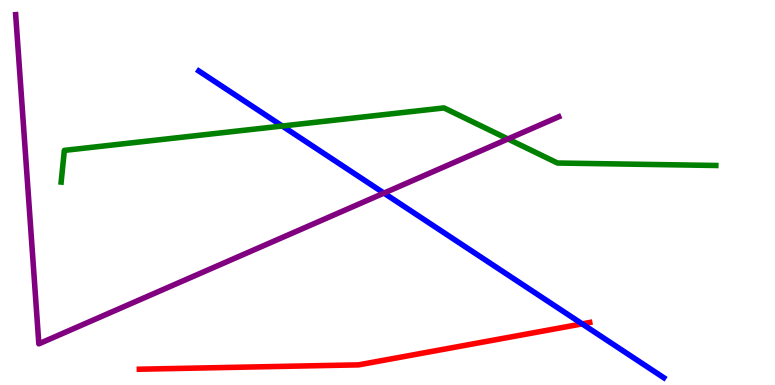[{'lines': ['blue', 'red'], 'intersections': [{'x': 7.51, 'y': 1.59}]}, {'lines': ['green', 'red'], 'intersections': []}, {'lines': ['purple', 'red'], 'intersections': []}, {'lines': ['blue', 'green'], 'intersections': [{'x': 3.64, 'y': 6.73}]}, {'lines': ['blue', 'purple'], 'intersections': [{'x': 4.95, 'y': 4.98}]}, {'lines': ['green', 'purple'], 'intersections': [{'x': 6.55, 'y': 6.39}]}]